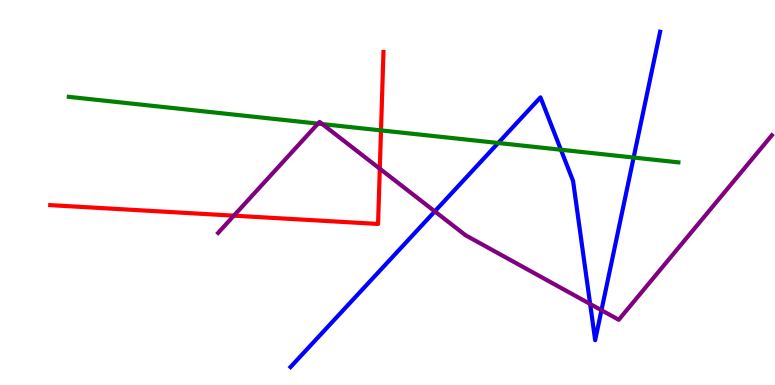[{'lines': ['blue', 'red'], 'intersections': []}, {'lines': ['green', 'red'], 'intersections': [{'x': 4.92, 'y': 6.61}]}, {'lines': ['purple', 'red'], 'intersections': [{'x': 3.02, 'y': 4.4}, {'x': 4.9, 'y': 5.62}]}, {'lines': ['blue', 'green'], 'intersections': [{'x': 6.43, 'y': 6.29}, {'x': 7.24, 'y': 6.11}, {'x': 8.18, 'y': 5.91}]}, {'lines': ['blue', 'purple'], 'intersections': [{'x': 5.61, 'y': 4.51}, {'x': 7.61, 'y': 2.1}, {'x': 7.76, 'y': 1.94}]}, {'lines': ['green', 'purple'], 'intersections': [{'x': 4.1, 'y': 6.79}, {'x': 4.16, 'y': 6.78}]}]